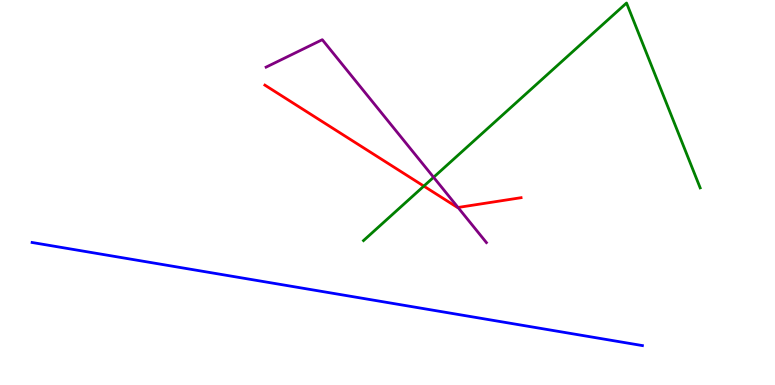[{'lines': ['blue', 'red'], 'intersections': []}, {'lines': ['green', 'red'], 'intersections': [{'x': 5.47, 'y': 5.17}]}, {'lines': ['purple', 'red'], 'intersections': [{'x': 5.91, 'y': 4.61}]}, {'lines': ['blue', 'green'], 'intersections': []}, {'lines': ['blue', 'purple'], 'intersections': []}, {'lines': ['green', 'purple'], 'intersections': [{'x': 5.59, 'y': 5.4}]}]